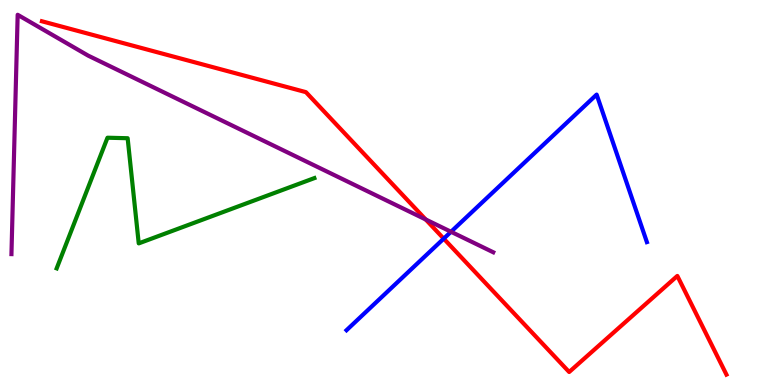[{'lines': ['blue', 'red'], 'intersections': [{'x': 5.73, 'y': 3.8}]}, {'lines': ['green', 'red'], 'intersections': []}, {'lines': ['purple', 'red'], 'intersections': [{'x': 5.49, 'y': 4.3}]}, {'lines': ['blue', 'green'], 'intersections': []}, {'lines': ['blue', 'purple'], 'intersections': [{'x': 5.82, 'y': 3.98}]}, {'lines': ['green', 'purple'], 'intersections': []}]